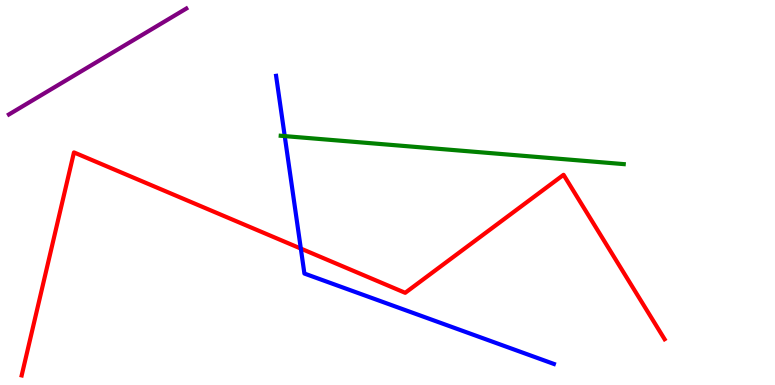[{'lines': ['blue', 'red'], 'intersections': [{'x': 3.88, 'y': 3.54}]}, {'lines': ['green', 'red'], 'intersections': []}, {'lines': ['purple', 'red'], 'intersections': []}, {'lines': ['blue', 'green'], 'intersections': [{'x': 3.67, 'y': 6.46}]}, {'lines': ['blue', 'purple'], 'intersections': []}, {'lines': ['green', 'purple'], 'intersections': []}]